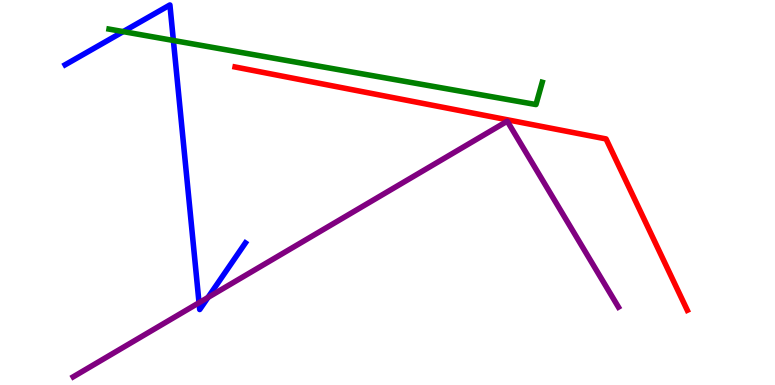[{'lines': ['blue', 'red'], 'intersections': []}, {'lines': ['green', 'red'], 'intersections': []}, {'lines': ['purple', 'red'], 'intersections': []}, {'lines': ['blue', 'green'], 'intersections': [{'x': 1.59, 'y': 9.18}, {'x': 2.24, 'y': 8.95}]}, {'lines': ['blue', 'purple'], 'intersections': [{'x': 2.57, 'y': 2.14}, {'x': 2.68, 'y': 2.27}]}, {'lines': ['green', 'purple'], 'intersections': []}]